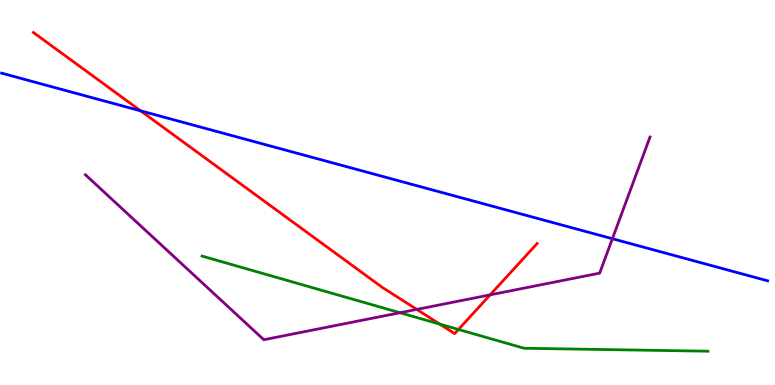[{'lines': ['blue', 'red'], 'intersections': [{'x': 1.81, 'y': 7.12}]}, {'lines': ['green', 'red'], 'intersections': [{'x': 5.67, 'y': 1.58}, {'x': 5.92, 'y': 1.44}]}, {'lines': ['purple', 'red'], 'intersections': [{'x': 5.38, 'y': 1.96}, {'x': 6.32, 'y': 2.34}]}, {'lines': ['blue', 'green'], 'intersections': []}, {'lines': ['blue', 'purple'], 'intersections': [{'x': 7.9, 'y': 3.8}]}, {'lines': ['green', 'purple'], 'intersections': [{'x': 5.16, 'y': 1.88}]}]